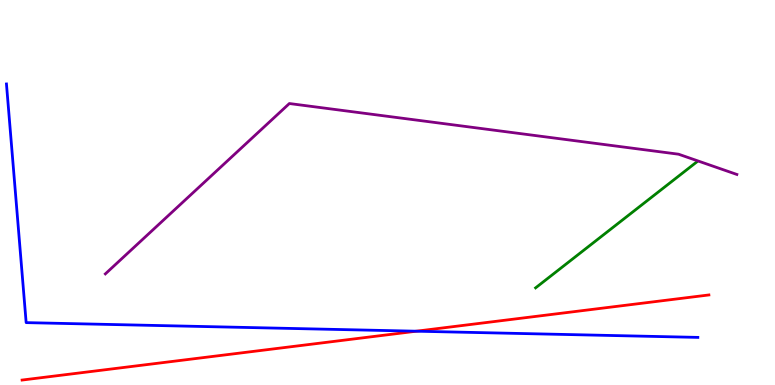[{'lines': ['blue', 'red'], 'intersections': [{'x': 5.37, 'y': 1.4}]}, {'lines': ['green', 'red'], 'intersections': []}, {'lines': ['purple', 'red'], 'intersections': []}, {'lines': ['blue', 'green'], 'intersections': []}, {'lines': ['blue', 'purple'], 'intersections': []}, {'lines': ['green', 'purple'], 'intersections': []}]